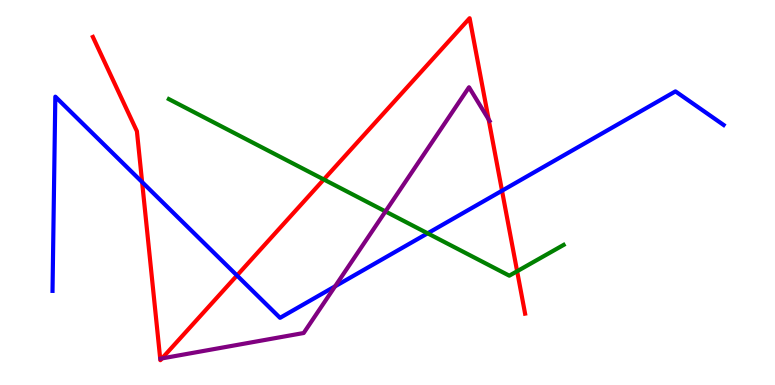[{'lines': ['blue', 'red'], 'intersections': [{'x': 1.83, 'y': 5.27}, {'x': 3.06, 'y': 2.85}, {'x': 6.48, 'y': 5.05}]}, {'lines': ['green', 'red'], 'intersections': [{'x': 4.18, 'y': 5.34}, {'x': 6.67, 'y': 2.95}]}, {'lines': ['purple', 'red'], 'intersections': [{'x': 2.09, 'y': 0.691}, {'x': 6.3, 'y': 6.9}]}, {'lines': ['blue', 'green'], 'intersections': [{'x': 5.52, 'y': 3.94}]}, {'lines': ['blue', 'purple'], 'intersections': [{'x': 4.32, 'y': 2.56}]}, {'lines': ['green', 'purple'], 'intersections': [{'x': 4.97, 'y': 4.51}]}]